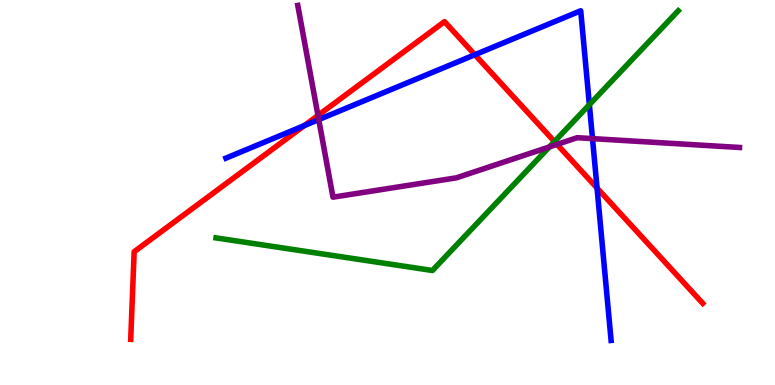[{'lines': ['blue', 'red'], 'intersections': [{'x': 3.93, 'y': 6.74}, {'x': 6.13, 'y': 8.58}, {'x': 7.7, 'y': 5.12}]}, {'lines': ['green', 'red'], 'intersections': [{'x': 7.15, 'y': 6.32}]}, {'lines': ['purple', 'red'], 'intersections': [{'x': 4.1, 'y': 7.0}, {'x': 7.19, 'y': 6.25}]}, {'lines': ['blue', 'green'], 'intersections': [{'x': 7.6, 'y': 7.28}]}, {'lines': ['blue', 'purple'], 'intersections': [{'x': 4.11, 'y': 6.89}, {'x': 7.65, 'y': 6.4}]}, {'lines': ['green', 'purple'], 'intersections': [{'x': 7.09, 'y': 6.18}]}]